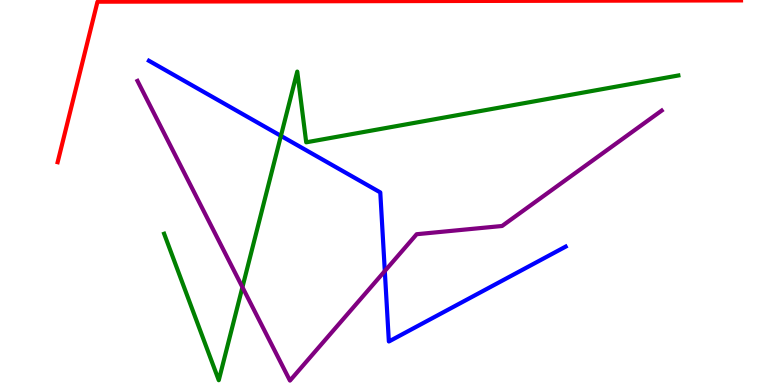[{'lines': ['blue', 'red'], 'intersections': []}, {'lines': ['green', 'red'], 'intersections': []}, {'lines': ['purple', 'red'], 'intersections': []}, {'lines': ['blue', 'green'], 'intersections': [{'x': 3.62, 'y': 6.47}]}, {'lines': ['blue', 'purple'], 'intersections': [{'x': 4.97, 'y': 2.96}]}, {'lines': ['green', 'purple'], 'intersections': [{'x': 3.13, 'y': 2.54}]}]